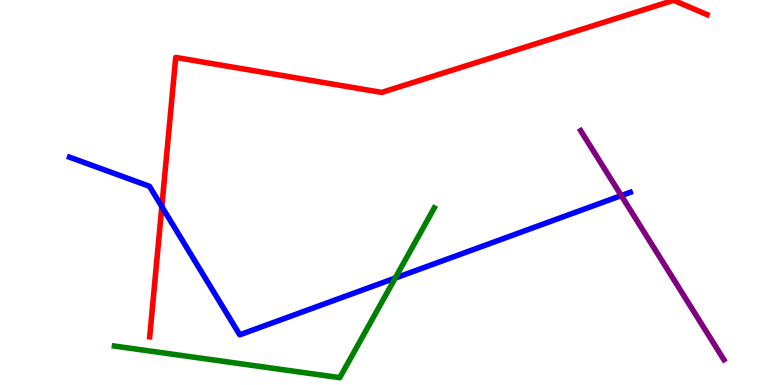[{'lines': ['blue', 'red'], 'intersections': [{'x': 2.09, 'y': 4.63}]}, {'lines': ['green', 'red'], 'intersections': []}, {'lines': ['purple', 'red'], 'intersections': []}, {'lines': ['blue', 'green'], 'intersections': [{'x': 5.1, 'y': 2.78}]}, {'lines': ['blue', 'purple'], 'intersections': [{'x': 8.02, 'y': 4.92}]}, {'lines': ['green', 'purple'], 'intersections': []}]